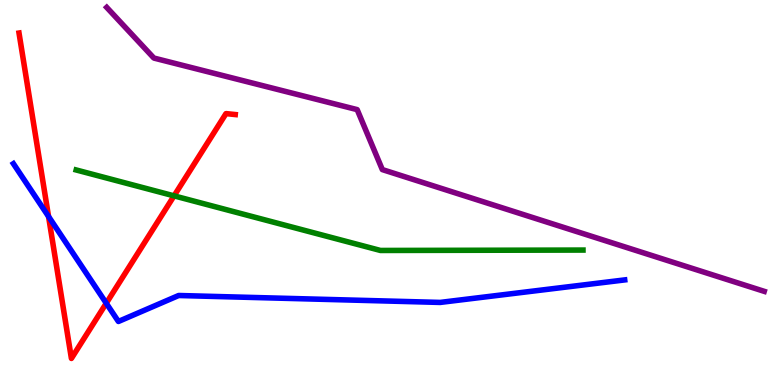[{'lines': ['blue', 'red'], 'intersections': [{'x': 0.627, 'y': 4.38}, {'x': 1.37, 'y': 2.12}]}, {'lines': ['green', 'red'], 'intersections': [{'x': 2.25, 'y': 4.91}]}, {'lines': ['purple', 'red'], 'intersections': []}, {'lines': ['blue', 'green'], 'intersections': []}, {'lines': ['blue', 'purple'], 'intersections': []}, {'lines': ['green', 'purple'], 'intersections': []}]